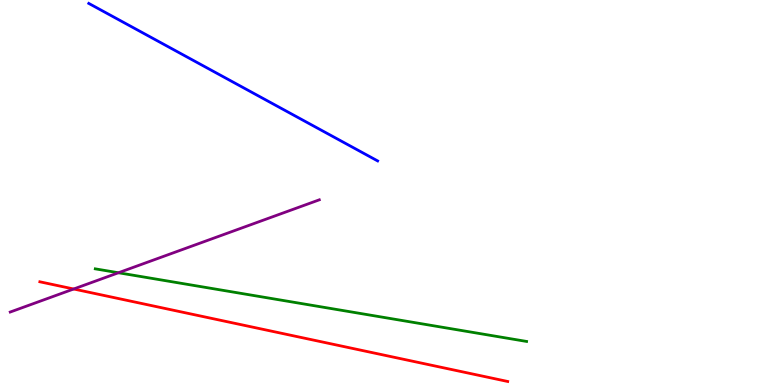[{'lines': ['blue', 'red'], 'intersections': []}, {'lines': ['green', 'red'], 'intersections': []}, {'lines': ['purple', 'red'], 'intersections': [{'x': 0.951, 'y': 2.49}]}, {'lines': ['blue', 'green'], 'intersections': []}, {'lines': ['blue', 'purple'], 'intersections': []}, {'lines': ['green', 'purple'], 'intersections': [{'x': 1.53, 'y': 2.92}]}]